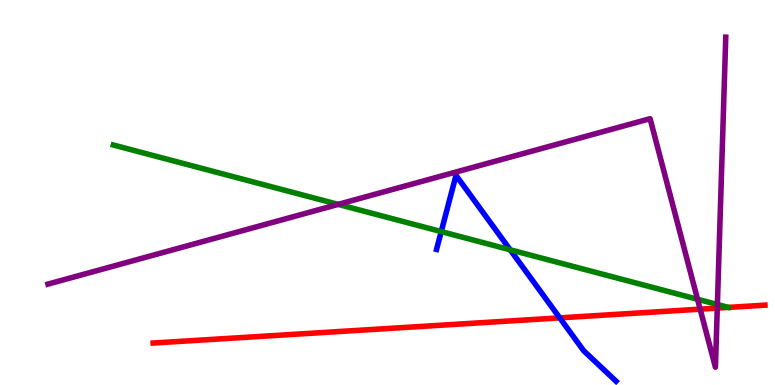[{'lines': ['blue', 'red'], 'intersections': [{'x': 7.22, 'y': 1.74}]}, {'lines': ['green', 'red'], 'intersections': []}, {'lines': ['purple', 'red'], 'intersections': [{'x': 9.03, 'y': 1.97}, {'x': 9.26, 'y': 2.0}]}, {'lines': ['blue', 'green'], 'intersections': [{'x': 5.69, 'y': 3.98}, {'x': 6.58, 'y': 3.51}]}, {'lines': ['blue', 'purple'], 'intersections': []}, {'lines': ['green', 'purple'], 'intersections': [{'x': 4.36, 'y': 4.69}, {'x': 9.0, 'y': 2.23}, {'x': 9.26, 'y': 2.09}]}]